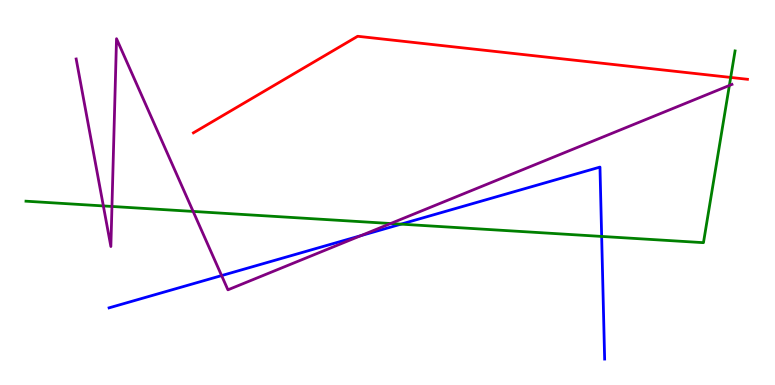[{'lines': ['blue', 'red'], 'intersections': []}, {'lines': ['green', 'red'], 'intersections': [{'x': 9.43, 'y': 7.99}]}, {'lines': ['purple', 'red'], 'intersections': []}, {'lines': ['blue', 'green'], 'intersections': [{'x': 5.17, 'y': 4.18}, {'x': 7.76, 'y': 3.86}]}, {'lines': ['blue', 'purple'], 'intersections': [{'x': 2.86, 'y': 2.84}, {'x': 4.66, 'y': 3.88}]}, {'lines': ['green', 'purple'], 'intersections': [{'x': 1.33, 'y': 4.65}, {'x': 1.44, 'y': 4.64}, {'x': 2.49, 'y': 4.51}, {'x': 5.04, 'y': 4.19}, {'x': 9.41, 'y': 7.78}]}]